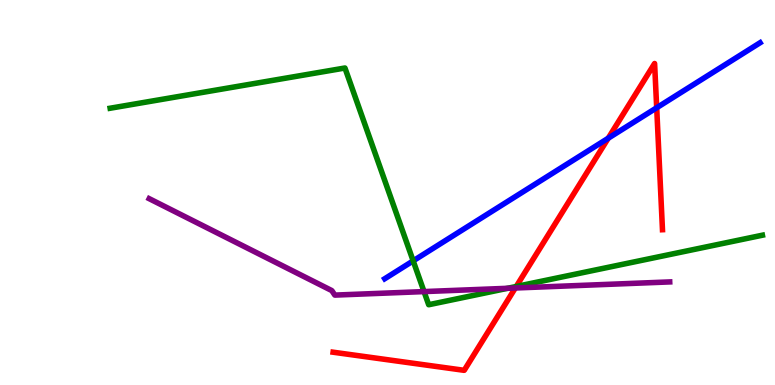[{'lines': ['blue', 'red'], 'intersections': [{'x': 7.85, 'y': 6.41}, {'x': 8.47, 'y': 7.2}]}, {'lines': ['green', 'red'], 'intersections': [{'x': 6.66, 'y': 2.56}]}, {'lines': ['purple', 'red'], 'intersections': [{'x': 6.65, 'y': 2.52}]}, {'lines': ['blue', 'green'], 'intersections': [{'x': 5.33, 'y': 3.22}]}, {'lines': ['blue', 'purple'], 'intersections': []}, {'lines': ['green', 'purple'], 'intersections': [{'x': 5.47, 'y': 2.43}, {'x': 6.55, 'y': 2.51}]}]